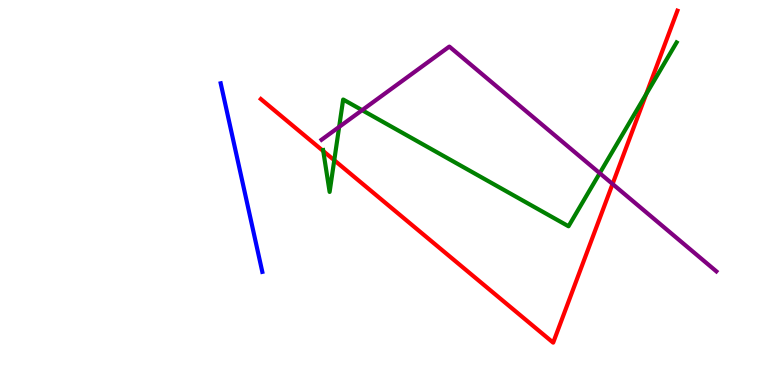[{'lines': ['blue', 'red'], 'intersections': []}, {'lines': ['green', 'red'], 'intersections': [{'x': 4.17, 'y': 6.08}, {'x': 4.31, 'y': 5.84}, {'x': 8.34, 'y': 7.55}]}, {'lines': ['purple', 'red'], 'intersections': [{'x': 7.9, 'y': 5.22}]}, {'lines': ['blue', 'green'], 'intersections': []}, {'lines': ['blue', 'purple'], 'intersections': []}, {'lines': ['green', 'purple'], 'intersections': [{'x': 4.38, 'y': 6.7}, {'x': 4.67, 'y': 7.14}, {'x': 7.74, 'y': 5.5}]}]